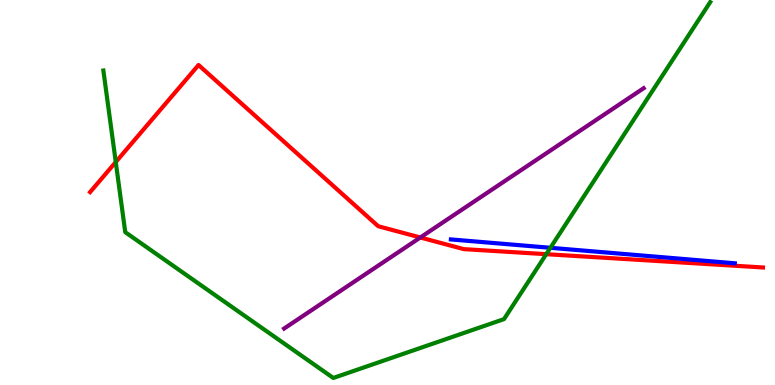[{'lines': ['blue', 'red'], 'intersections': []}, {'lines': ['green', 'red'], 'intersections': [{'x': 1.49, 'y': 5.79}, {'x': 7.05, 'y': 3.4}]}, {'lines': ['purple', 'red'], 'intersections': [{'x': 5.42, 'y': 3.83}]}, {'lines': ['blue', 'green'], 'intersections': [{'x': 7.1, 'y': 3.56}]}, {'lines': ['blue', 'purple'], 'intersections': []}, {'lines': ['green', 'purple'], 'intersections': []}]